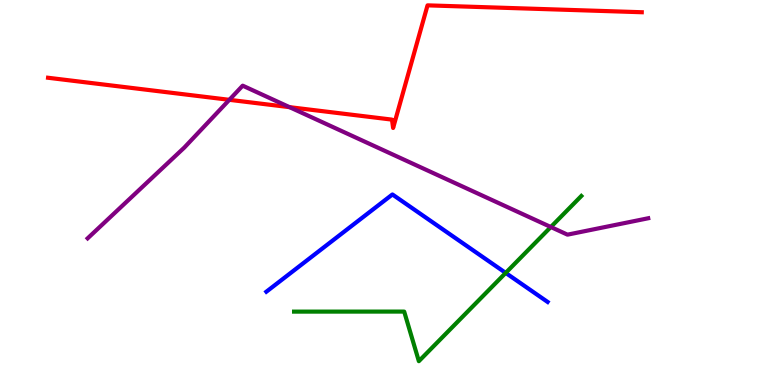[{'lines': ['blue', 'red'], 'intersections': []}, {'lines': ['green', 'red'], 'intersections': []}, {'lines': ['purple', 'red'], 'intersections': [{'x': 2.96, 'y': 7.41}, {'x': 3.74, 'y': 7.22}]}, {'lines': ['blue', 'green'], 'intersections': [{'x': 6.53, 'y': 2.91}]}, {'lines': ['blue', 'purple'], 'intersections': []}, {'lines': ['green', 'purple'], 'intersections': [{'x': 7.11, 'y': 4.1}]}]